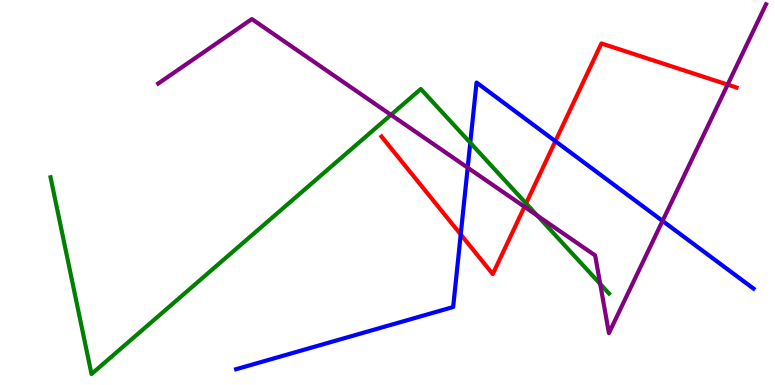[{'lines': ['blue', 'red'], 'intersections': [{'x': 5.94, 'y': 3.91}, {'x': 7.17, 'y': 6.33}]}, {'lines': ['green', 'red'], 'intersections': [{'x': 6.79, 'y': 4.72}]}, {'lines': ['purple', 'red'], 'intersections': [{'x': 6.77, 'y': 4.63}, {'x': 9.39, 'y': 7.8}]}, {'lines': ['blue', 'green'], 'intersections': [{'x': 6.07, 'y': 6.29}]}, {'lines': ['blue', 'purple'], 'intersections': [{'x': 6.03, 'y': 5.64}, {'x': 8.55, 'y': 4.26}]}, {'lines': ['green', 'purple'], 'intersections': [{'x': 5.04, 'y': 7.02}, {'x': 6.93, 'y': 4.4}, {'x': 7.74, 'y': 2.62}]}]